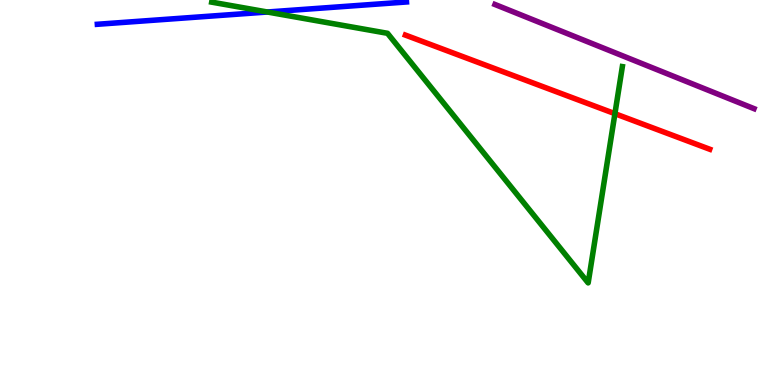[{'lines': ['blue', 'red'], 'intersections': []}, {'lines': ['green', 'red'], 'intersections': [{'x': 7.93, 'y': 7.05}]}, {'lines': ['purple', 'red'], 'intersections': []}, {'lines': ['blue', 'green'], 'intersections': [{'x': 3.45, 'y': 9.69}]}, {'lines': ['blue', 'purple'], 'intersections': []}, {'lines': ['green', 'purple'], 'intersections': []}]